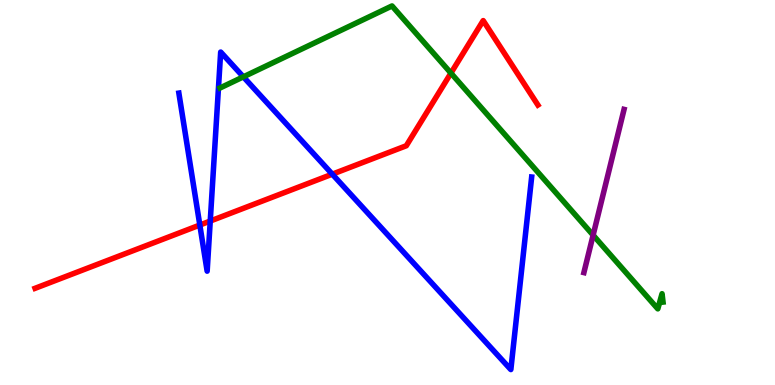[{'lines': ['blue', 'red'], 'intersections': [{'x': 2.58, 'y': 4.15}, {'x': 2.71, 'y': 4.26}, {'x': 4.29, 'y': 5.48}]}, {'lines': ['green', 'red'], 'intersections': [{'x': 5.82, 'y': 8.1}]}, {'lines': ['purple', 'red'], 'intersections': []}, {'lines': ['blue', 'green'], 'intersections': [{'x': 3.14, 'y': 8.0}]}, {'lines': ['blue', 'purple'], 'intersections': []}, {'lines': ['green', 'purple'], 'intersections': [{'x': 7.65, 'y': 3.89}]}]